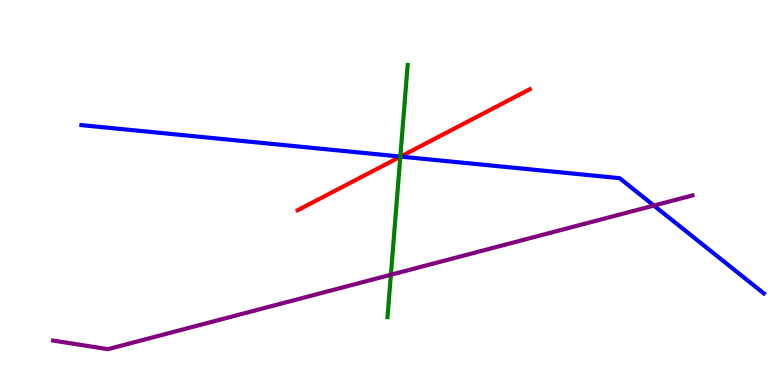[{'lines': ['blue', 'red'], 'intersections': [{'x': 5.17, 'y': 5.93}]}, {'lines': ['green', 'red'], 'intersections': [{'x': 5.17, 'y': 5.93}]}, {'lines': ['purple', 'red'], 'intersections': []}, {'lines': ['blue', 'green'], 'intersections': [{'x': 5.17, 'y': 5.93}]}, {'lines': ['blue', 'purple'], 'intersections': [{'x': 8.44, 'y': 4.66}]}, {'lines': ['green', 'purple'], 'intersections': [{'x': 5.04, 'y': 2.86}]}]